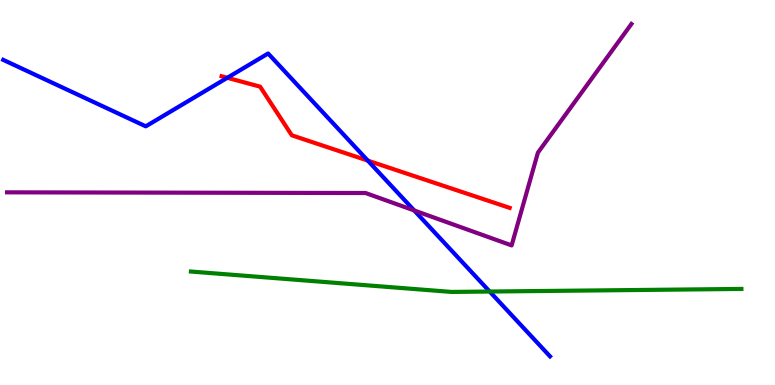[{'lines': ['blue', 'red'], 'intersections': [{'x': 2.93, 'y': 7.98}, {'x': 4.75, 'y': 5.83}]}, {'lines': ['green', 'red'], 'intersections': []}, {'lines': ['purple', 'red'], 'intersections': []}, {'lines': ['blue', 'green'], 'intersections': [{'x': 6.32, 'y': 2.43}]}, {'lines': ['blue', 'purple'], 'intersections': [{'x': 5.34, 'y': 4.53}]}, {'lines': ['green', 'purple'], 'intersections': []}]